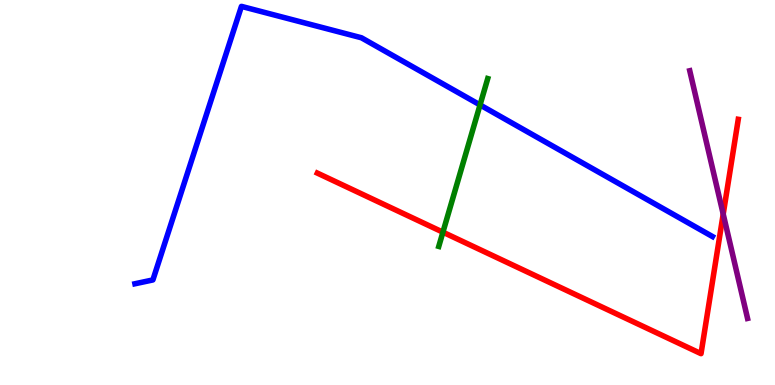[{'lines': ['blue', 'red'], 'intersections': []}, {'lines': ['green', 'red'], 'intersections': [{'x': 5.72, 'y': 3.97}]}, {'lines': ['purple', 'red'], 'intersections': [{'x': 9.33, 'y': 4.44}]}, {'lines': ['blue', 'green'], 'intersections': [{'x': 6.19, 'y': 7.27}]}, {'lines': ['blue', 'purple'], 'intersections': []}, {'lines': ['green', 'purple'], 'intersections': []}]